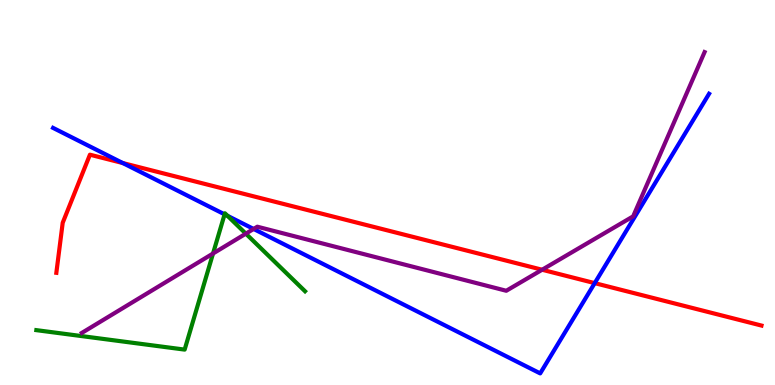[{'lines': ['blue', 'red'], 'intersections': [{'x': 1.59, 'y': 5.76}, {'x': 7.67, 'y': 2.65}]}, {'lines': ['green', 'red'], 'intersections': []}, {'lines': ['purple', 'red'], 'intersections': [{'x': 7.0, 'y': 2.99}]}, {'lines': ['blue', 'green'], 'intersections': [{'x': 2.9, 'y': 4.43}, {'x': 2.94, 'y': 4.39}]}, {'lines': ['blue', 'purple'], 'intersections': [{'x': 3.27, 'y': 4.05}]}, {'lines': ['green', 'purple'], 'intersections': [{'x': 2.75, 'y': 3.42}, {'x': 3.17, 'y': 3.93}]}]